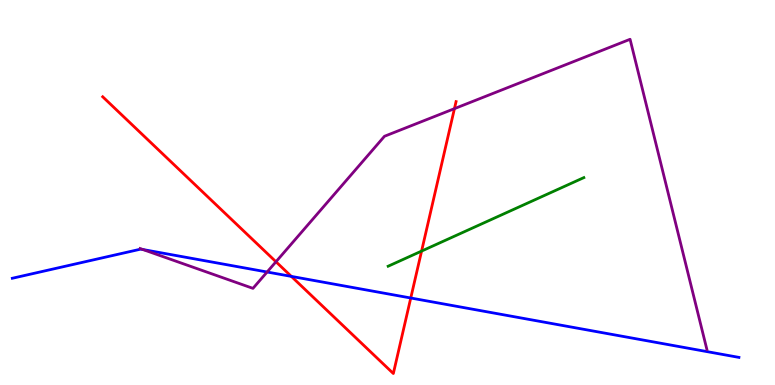[{'lines': ['blue', 'red'], 'intersections': [{'x': 3.76, 'y': 2.82}, {'x': 5.3, 'y': 2.26}]}, {'lines': ['green', 'red'], 'intersections': [{'x': 5.44, 'y': 3.48}]}, {'lines': ['purple', 'red'], 'intersections': [{'x': 3.56, 'y': 3.2}, {'x': 5.86, 'y': 7.18}]}, {'lines': ['blue', 'green'], 'intersections': []}, {'lines': ['blue', 'purple'], 'intersections': [{'x': 1.84, 'y': 3.52}, {'x': 3.45, 'y': 2.93}]}, {'lines': ['green', 'purple'], 'intersections': []}]